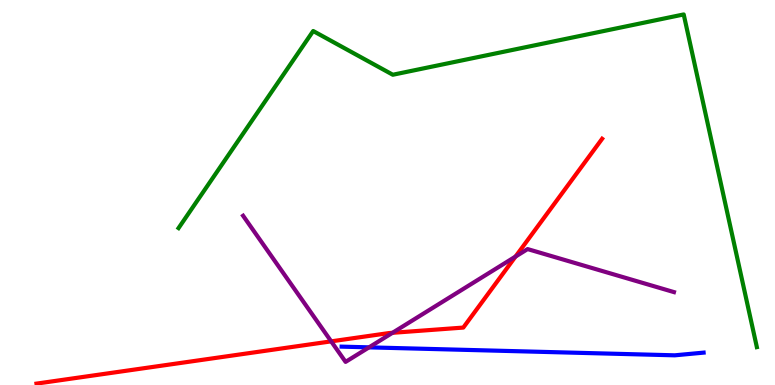[{'lines': ['blue', 'red'], 'intersections': []}, {'lines': ['green', 'red'], 'intersections': []}, {'lines': ['purple', 'red'], 'intersections': [{'x': 4.27, 'y': 1.13}, {'x': 5.06, 'y': 1.36}, {'x': 6.65, 'y': 3.34}]}, {'lines': ['blue', 'green'], 'intersections': []}, {'lines': ['blue', 'purple'], 'intersections': [{'x': 4.76, 'y': 0.978}]}, {'lines': ['green', 'purple'], 'intersections': []}]